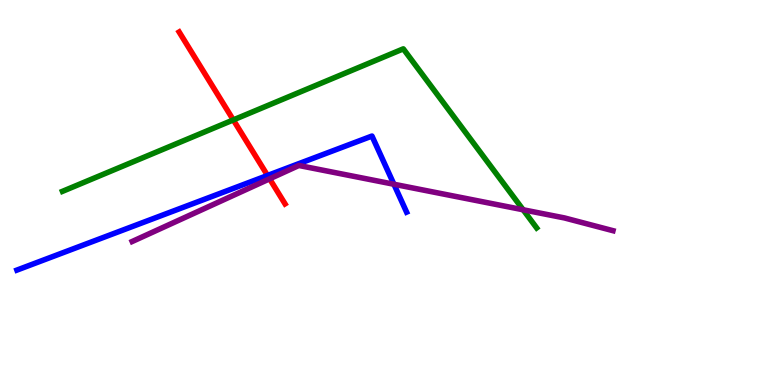[{'lines': ['blue', 'red'], 'intersections': [{'x': 3.45, 'y': 5.44}]}, {'lines': ['green', 'red'], 'intersections': [{'x': 3.01, 'y': 6.89}]}, {'lines': ['purple', 'red'], 'intersections': [{'x': 3.48, 'y': 5.36}]}, {'lines': ['blue', 'green'], 'intersections': []}, {'lines': ['blue', 'purple'], 'intersections': [{'x': 5.08, 'y': 5.21}]}, {'lines': ['green', 'purple'], 'intersections': [{'x': 6.75, 'y': 4.55}]}]